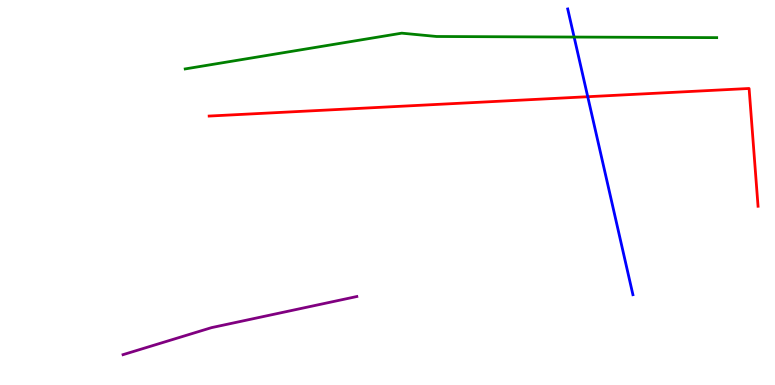[{'lines': ['blue', 'red'], 'intersections': [{'x': 7.58, 'y': 7.49}]}, {'lines': ['green', 'red'], 'intersections': []}, {'lines': ['purple', 'red'], 'intersections': []}, {'lines': ['blue', 'green'], 'intersections': [{'x': 7.41, 'y': 9.04}]}, {'lines': ['blue', 'purple'], 'intersections': []}, {'lines': ['green', 'purple'], 'intersections': []}]